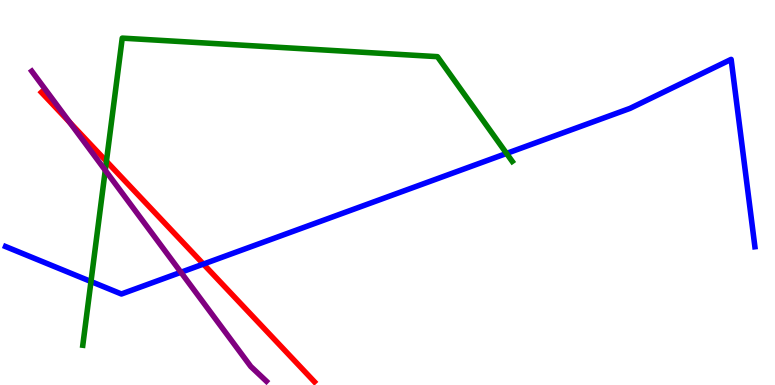[{'lines': ['blue', 'red'], 'intersections': [{'x': 2.62, 'y': 3.14}]}, {'lines': ['green', 'red'], 'intersections': [{'x': 1.37, 'y': 5.81}]}, {'lines': ['purple', 'red'], 'intersections': [{'x': 0.899, 'y': 6.82}]}, {'lines': ['blue', 'green'], 'intersections': [{'x': 1.17, 'y': 2.69}, {'x': 6.54, 'y': 6.01}]}, {'lines': ['blue', 'purple'], 'intersections': [{'x': 2.33, 'y': 2.93}]}, {'lines': ['green', 'purple'], 'intersections': [{'x': 1.36, 'y': 5.58}]}]